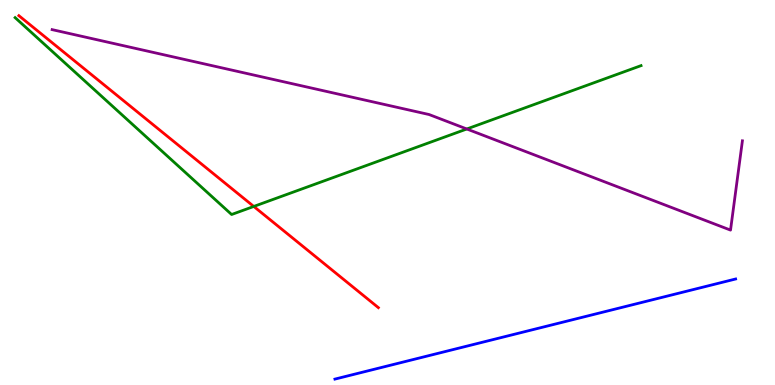[{'lines': ['blue', 'red'], 'intersections': []}, {'lines': ['green', 'red'], 'intersections': [{'x': 3.27, 'y': 4.64}]}, {'lines': ['purple', 'red'], 'intersections': []}, {'lines': ['blue', 'green'], 'intersections': []}, {'lines': ['blue', 'purple'], 'intersections': []}, {'lines': ['green', 'purple'], 'intersections': [{'x': 6.02, 'y': 6.65}]}]